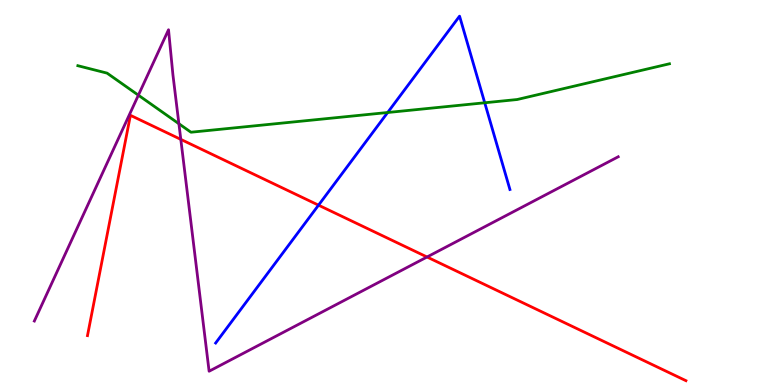[{'lines': ['blue', 'red'], 'intersections': [{'x': 4.11, 'y': 4.67}]}, {'lines': ['green', 'red'], 'intersections': []}, {'lines': ['purple', 'red'], 'intersections': [{'x': 2.33, 'y': 6.38}, {'x': 5.51, 'y': 3.32}]}, {'lines': ['blue', 'green'], 'intersections': [{'x': 5.0, 'y': 7.08}, {'x': 6.25, 'y': 7.33}]}, {'lines': ['blue', 'purple'], 'intersections': []}, {'lines': ['green', 'purple'], 'intersections': [{'x': 1.79, 'y': 7.53}, {'x': 2.31, 'y': 6.79}]}]